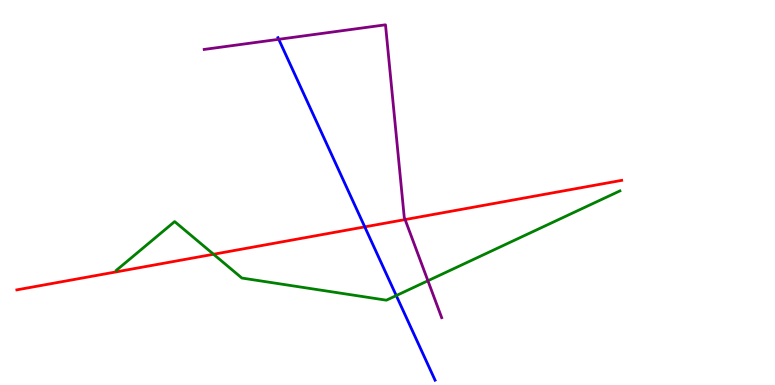[{'lines': ['blue', 'red'], 'intersections': [{'x': 4.71, 'y': 4.11}]}, {'lines': ['green', 'red'], 'intersections': [{'x': 2.76, 'y': 3.4}]}, {'lines': ['purple', 'red'], 'intersections': [{'x': 5.23, 'y': 4.3}]}, {'lines': ['blue', 'green'], 'intersections': [{'x': 5.11, 'y': 2.32}]}, {'lines': ['blue', 'purple'], 'intersections': [{'x': 3.6, 'y': 8.98}]}, {'lines': ['green', 'purple'], 'intersections': [{'x': 5.52, 'y': 2.71}]}]